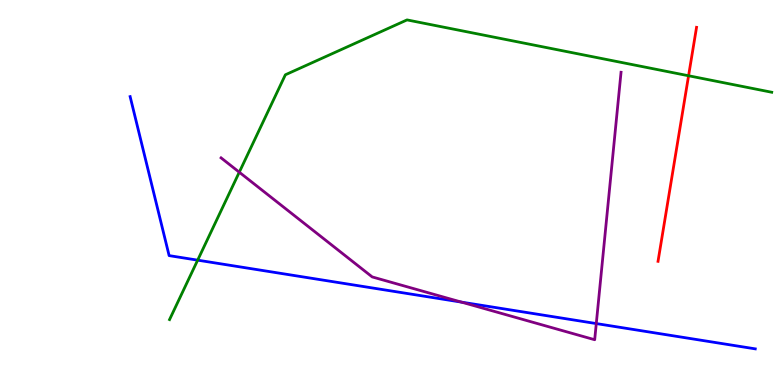[{'lines': ['blue', 'red'], 'intersections': []}, {'lines': ['green', 'red'], 'intersections': [{'x': 8.88, 'y': 8.03}]}, {'lines': ['purple', 'red'], 'intersections': []}, {'lines': ['blue', 'green'], 'intersections': [{'x': 2.55, 'y': 3.24}]}, {'lines': ['blue', 'purple'], 'intersections': [{'x': 5.95, 'y': 2.15}, {'x': 7.69, 'y': 1.6}]}, {'lines': ['green', 'purple'], 'intersections': [{'x': 3.09, 'y': 5.53}]}]